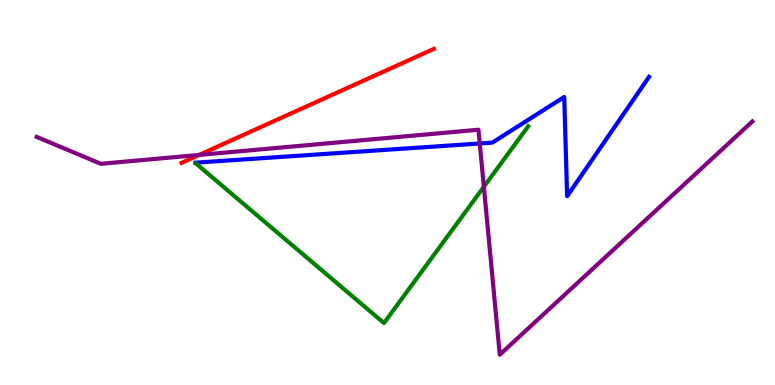[{'lines': ['blue', 'red'], 'intersections': []}, {'lines': ['green', 'red'], 'intersections': []}, {'lines': ['purple', 'red'], 'intersections': [{'x': 2.57, 'y': 5.98}]}, {'lines': ['blue', 'green'], 'intersections': []}, {'lines': ['blue', 'purple'], 'intersections': [{'x': 6.19, 'y': 6.27}]}, {'lines': ['green', 'purple'], 'intersections': [{'x': 6.24, 'y': 5.15}]}]